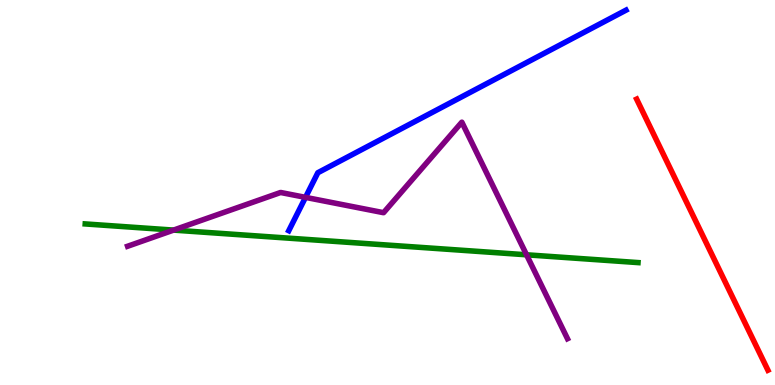[{'lines': ['blue', 'red'], 'intersections': []}, {'lines': ['green', 'red'], 'intersections': []}, {'lines': ['purple', 'red'], 'intersections': []}, {'lines': ['blue', 'green'], 'intersections': []}, {'lines': ['blue', 'purple'], 'intersections': [{'x': 3.94, 'y': 4.87}]}, {'lines': ['green', 'purple'], 'intersections': [{'x': 2.24, 'y': 4.02}, {'x': 6.79, 'y': 3.38}]}]